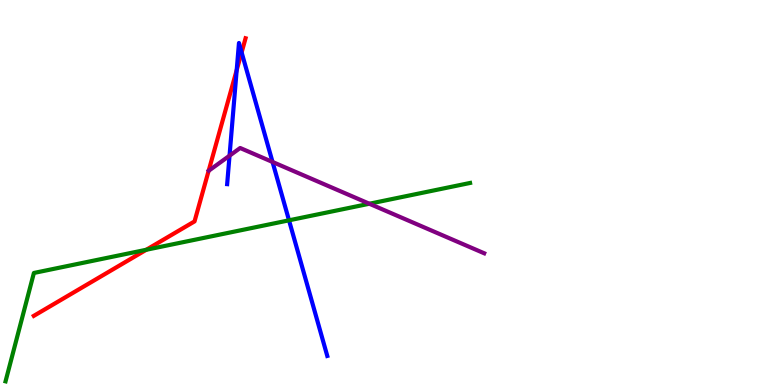[{'lines': ['blue', 'red'], 'intersections': [{'x': 3.05, 'y': 8.18}, {'x': 3.12, 'y': 8.64}]}, {'lines': ['green', 'red'], 'intersections': [{'x': 1.89, 'y': 3.51}]}, {'lines': ['purple', 'red'], 'intersections': []}, {'lines': ['blue', 'green'], 'intersections': [{'x': 3.73, 'y': 4.28}]}, {'lines': ['blue', 'purple'], 'intersections': [{'x': 2.96, 'y': 5.96}, {'x': 3.52, 'y': 5.79}]}, {'lines': ['green', 'purple'], 'intersections': [{'x': 4.77, 'y': 4.71}]}]